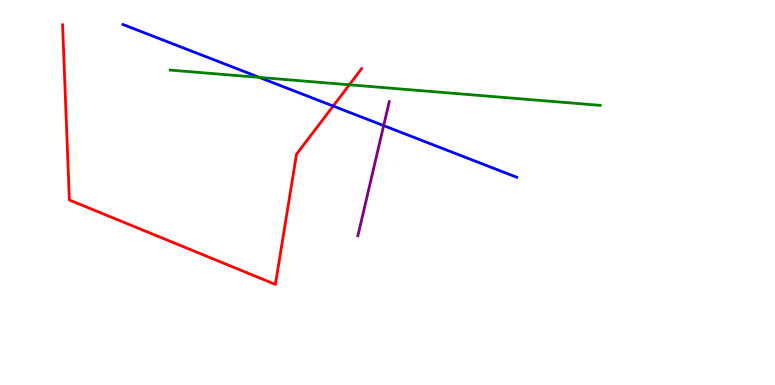[{'lines': ['blue', 'red'], 'intersections': [{'x': 4.3, 'y': 7.25}]}, {'lines': ['green', 'red'], 'intersections': [{'x': 4.51, 'y': 7.8}]}, {'lines': ['purple', 'red'], 'intersections': []}, {'lines': ['blue', 'green'], 'intersections': [{'x': 3.35, 'y': 7.99}]}, {'lines': ['blue', 'purple'], 'intersections': [{'x': 4.95, 'y': 6.74}]}, {'lines': ['green', 'purple'], 'intersections': []}]